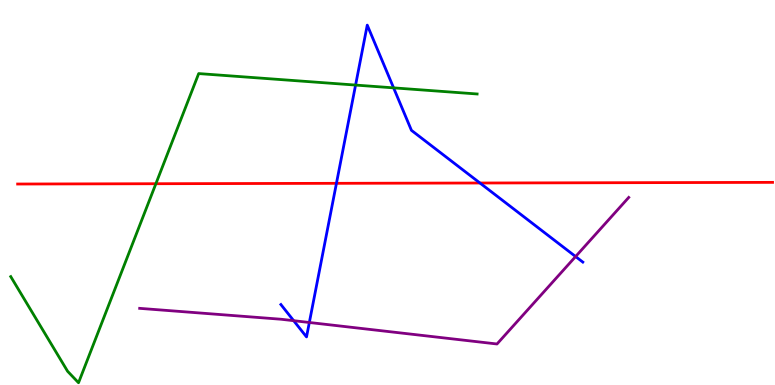[{'lines': ['blue', 'red'], 'intersections': [{'x': 4.34, 'y': 5.24}, {'x': 6.19, 'y': 5.25}]}, {'lines': ['green', 'red'], 'intersections': [{'x': 2.01, 'y': 5.23}]}, {'lines': ['purple', 'red'], 'intersections': []}, {'lines': ['blue', 'green'], 'intersections': [{'x': 4.59, 'y': 7.79}, {'x': 5.08, 'y': 7.72}]}, {'lines': ['blue', 'purple'], 'intersections': [{'x': 3.79, 'y': 1.67}, {'x': 3.99, 'y': 1.62}, {'x': 7.43, 'y': 3.34}]}, {'lines': ['green', 'purple'], 'intersections': []}]